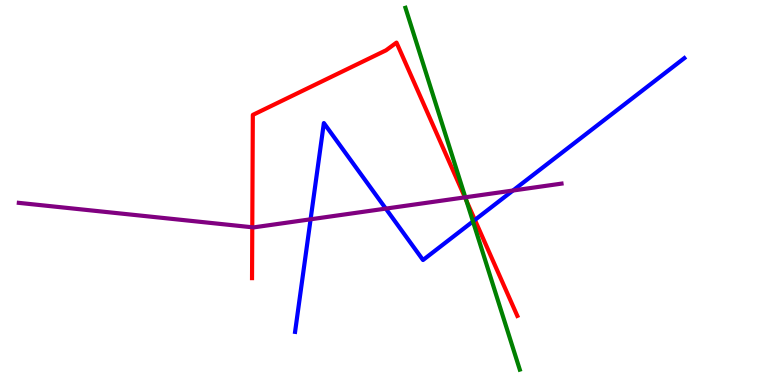[{'lines': ['blue', 'red'], 'intersections': [{'x': 6.13, 'y': 4.29}]}, {'lines': ['green', 'red'], 'intersections': [{'x': 6.02, 'y': 4.79}]}, {'lines': ['purple', 'red'], 'intersections': [{'x': 3.26, 'y': 4.1}, {'x': 6.0, 'y': 4.87}]}, {'lines': ['blue', 'green'], 'intersections': [{'x': 6.1, 'y': 4.25}]}, {'lines': ['blue', 'purple'], 'intersections': [{'x': 4.01, 'y': 4.3}, {'x': 4.98, 'y': 4.58}, {'x': 6.62, 'y': 5.05}]}, {'lines': ['green', 'purple'], 'intersections': [{'x': 6.0, 'y': 4.88}]}]